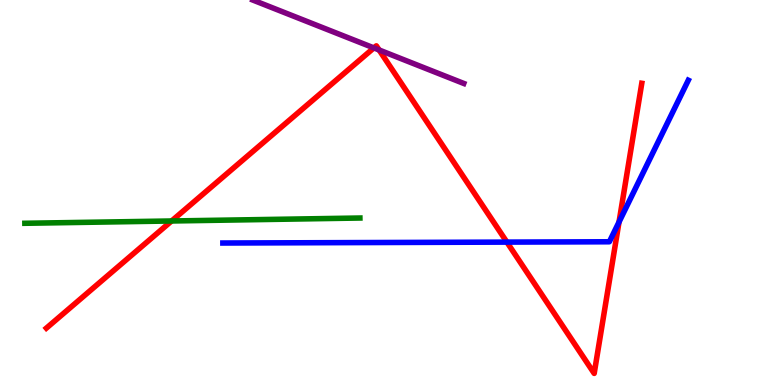[{'lines': ['blue', 'red'], 'intersections': [{'x': 6.54, 'y': 3.71}, {'x': 7.99, 'y': 4.23}]}, {'lines': ['green', 'red'], 'intersections': [{'x': 2.21, 'y': 4.26}]}, {'lines': ['purple', 'red'], 'intersections': [{'x': 4.82, 'y': 8.76}, {'x': 4.89, 'y': 8.7}]}, {'lines': ['blue', 'green'], 'intersections': []}, {'lines': ['blue', 'purple'], 'intersections': []}, {'lines': ['green', 'purple'], 'intersections': []}]